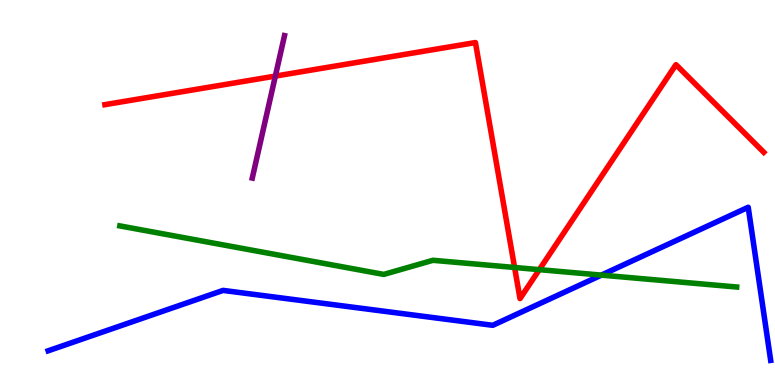[{'lines': ['blue', 'red'], 'intersections': []}, {'lines': ['green', 'red'], 'intersections': [{'x': 6.64, 'y': 3.05}, {'x': 6.96, 'y': 3.0}]}, {'lines': ['purple', 'red'], 'intersections': [{'x': 3.55, 'y': 8.02}]}, {'lines': ['blue', 'green'], 'intersections': [{'x': 7.76, 'y': 2.85}]}, {'lines': ['blue', 'purple'], 'intersections': []}, {'lines': ['green', 'purple'], 'intersections': []}]